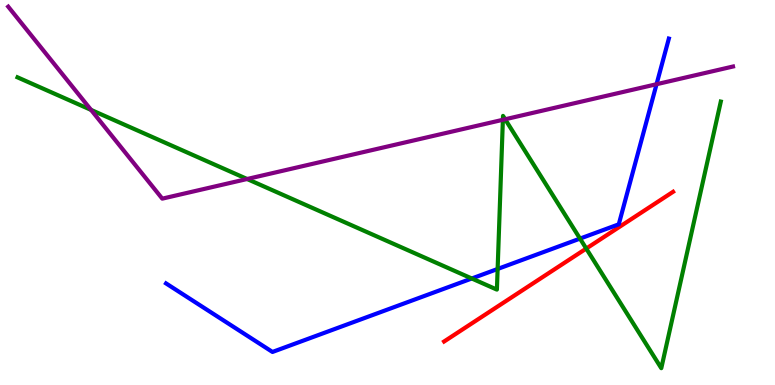[{'lines': ['blue', 'red'], 'intersections': []}, {'lines': ['green', 'red'], 'intersections': [{'x': 7.56, 'y': 3.54}]}, {'lines': ['purple', 'red'], 'intersections': []}, {'lines': ['blue', 'green'], 'intersections': [{'x': 6.09, 'y': 2.77}, {'x': 6.42, 'y': 3.01}, {'x': 7.48, 'y': 3.8}]}, {'lines': ['blue', 'purple'], 'intersections': [{'x': 8.47, 'y': 7.81}]}, {'lines': ['green', 'purple'], 'intersections': [{'x': 1.17, 'y': 7.15}, {'x': 3.19, 'y': 5.35}, {'x': 6.49, 'y': 6.89}, {'x': 6.52, 'y': 6.9}]}]